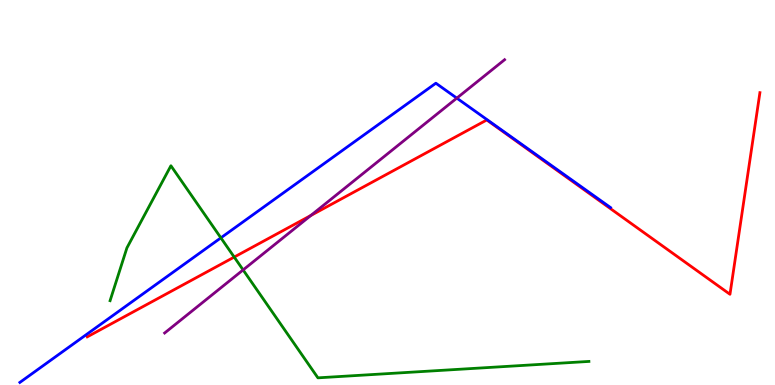[{'lines': ['blue', 'red'], 'intersections': []}, {'lines': ['green', 'red'], 'intersections': [{'x': 3.02, 'y': 3.32}]}, {'lines': ['purple', 'red'], 'intersections': [{'x': 4.01, 'y': 4.4}]}, {'lines': ['blue', 'green'], 'intersections': [{'x': 2.85, 'y': 3.82}]}, {'lines': ['blue', 'purple'], 'intersections': [{'x': 5.89, 'y': 7.45}]}, {'lines': ['green', 'purple'], 'intersections': [{'x': 3.14, 'y': 2.99}]}]